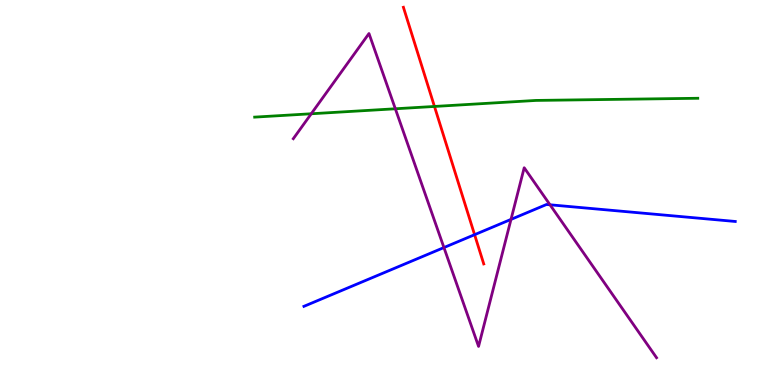[{'lines': ['blue', 'red'], 'intersections': [{'x': 6.12, 'y': 3.9}]}, {'lines': ['green', 'red'], 'intersections': [{'x': 5.61, 'y': 7.23}]}, {'lines': ['purple', 'red'], 'intersections': []}, {'lines': ['blue', 'green'], 'intersections': []}, {'lines': ['blue', 'purple'], 'intersections': [{'x': 5.73, 'y': 3.57}, {'x': 6.59, 'y': 4.3}, {'x': 7.1, 'y': 4.68}]}, {'lines': ['green', 'purple'], 'intersections': [{'x': 4.02, 'y': 7.05}, {'x': 5.1, 'y': 7.17}]}]